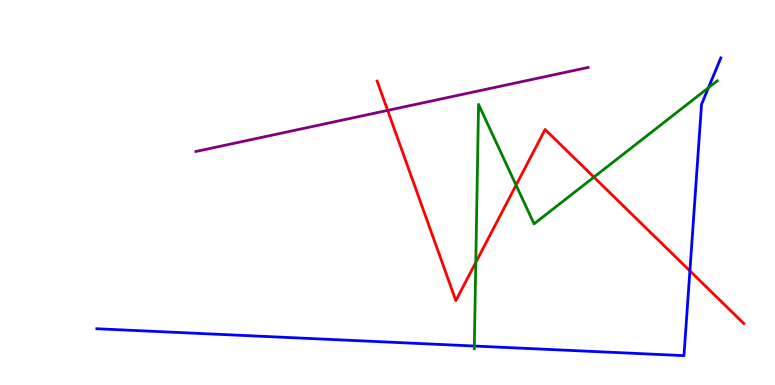[{'lines': ['blue', 'red'], 'intersections': [{'x': 8.9, 'y': 2.96}]}, {'lines': ['green', 'red'], 'intersections': [{'x': 6.14, 'y': 3.19}, {'x': 6.66, 'y': 5.19}, {'x': 7.66, 'y': 5.4}]}, {'lines': ['purple', 'red'], 'intersections': [{'x': 5.0, 'y': 7.13}]}, {'lines': ['blue', 'green'], 'intersections': [{'x': 6.12, 'y': 1.01}, {'x': 9.14, 'y': 7.72}]}, {'lines': ['blue', 'purple'], 'intersections': []}, {'lines': ['green', 'purple'], 'intersections': []}]